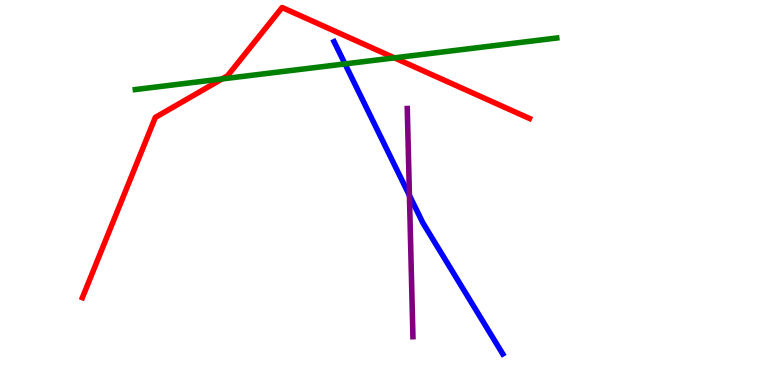[{'lines': ['blue', 'red'], 'intersections': []}, {'lines': ['green', 'red'], 'intersections': [{'x': 2.86, 'y': 7.95}, {'x': 5.09, 'y': 8.5}]}, {'lines': ['purple', 'red'], 'intersections': []}, {'lines': ['blue', 'green'], 'intersections': [{'x': 4.45, 'y': 8.34}]}, {'lines': ['blue', 'purple'], 'intersections': [{'x': 5.28, 'y': 4.92}]}, {'lines': ['green', 'purple'], 'intersections': []}]